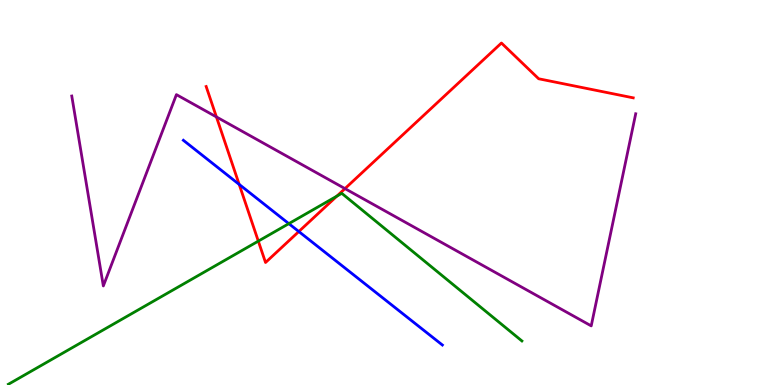[{'lines': ['blue', 'red'], 'intersections': [{'x': 3.09, 'y': 5.21}, {'x': 3.86, 'y': 3.99}]}, {'lines': ['green', 'red'], 'intersections': [{'x': 3.33, 'y': 3.74}, {'x': 4.35, 'y': 4.91}]}, {'lines': ['purple', 'red'], 'intersections': [{'x': 2.79, 'y': 6.96}, {'x': 4.45, 'y': 5.1}]}, {'lines': ['blue', 'green'], 'intersections': [{'x': 3.73, 'y': 4.19}]}, {'lines': ['blue', 'purple'], 'intersections': []}, {'lines': ['green', 'purple'], 'intersections': []}]